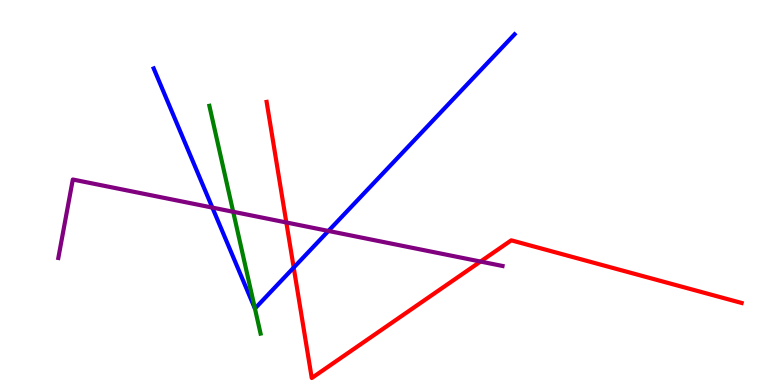[{'lines': ['blue', 'red'], 'intersections': [{'x': 3.79, 'y': 3.05}]}, {'lines': ['green', 'red'], 'intersections': []}, {'lines': ['purple', 'red'], 'intersections': [{'x': 3.69, 'y': 4.22}, {'x': 6.2, 'y': 3.21}]}, {'lines': ['blue', 'green'], 'intersections': [{'x': 3.29, 'y': 1.99}]}, {'lines': ['blue', 'purple'], 'intersections': [{'x': 2.74, 'y': 4.61}, {'x': 4.24, 'y': 4.0}]}, {'lines': ['green', 'purple'], 'intersections': [{'x': 3.01, 'y': 4.5}]}]